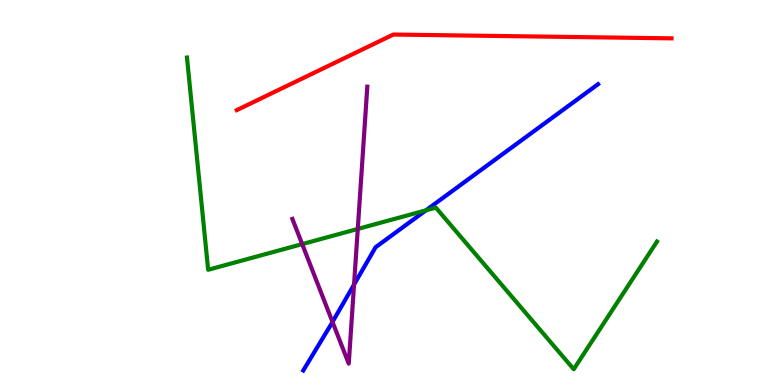[{'lines': ['blue', 'red'], 'intersections': []}, {'lines': ['green', 'red'], 'intersections': []}, {'lines': ['purple', 'red'], 'intersections': []}, {'lines': ['blue', 'green'], 'intersections': [{'x': 5.5, 'y': 4.54}]}, {'lines': ['blue', 'purple'], 'intersections': [{'x': 4.29, 'y': 1.64}, {'x': 4.57, 'y': 2.61}]}, {'lines': ['green', 'purple'], 'intersections': [{'x': 3.9, 'y': 3.66}, {'x': 4.62, 'y': 4.05}]}]